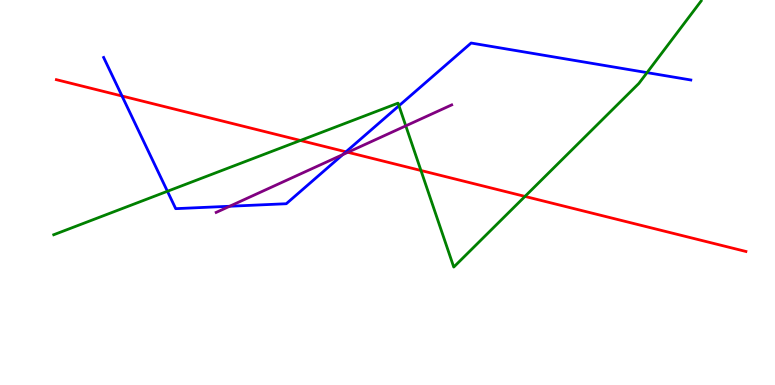[{'lines': ['blue', 'red'], 'intersections': [{'x': 1.57, 'y': 7.51}, {'x': 4.46, 'y': 6.06}]}, {'lines': ['green', 'red'], 'intersections': [{'x': 3.88, 'y': 6.35}, {'x': 5.43, 'y': 5.57}, {'x': 6.77, 'y': 4.9}]}, {'lines': ['purple', 'red'], 'intersections': [{'x': 4.49, 'y': 6.04}]}, {'lines': ['blue', 'green'], 'intersections': [{'x': 2.16, 'y': 5.03}, {'x': 5.15, 'y': 7.25}, {'x': 8.35, 'y': 8.11}]}, {'lines': ['blue', 'purple'], 'intersections': [{'x': 2.96, 'y': 4.64}, {'x': 4.42, 'y': 5.98}]}, {'lines': ['green', 'purple'], 'intersections': [{'x': 5.24, 'y': 6.73}]}]